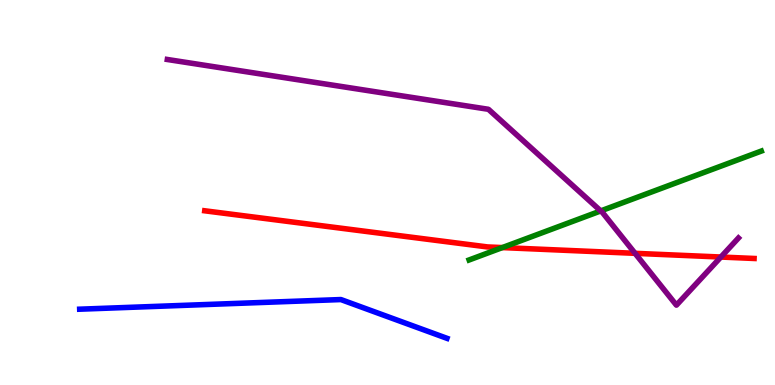[{'lines': ['blue', 'red'], 'intersections': []}, {'lines': ['green', 'red'], 'intersections': [{'x': 6.48, 'y': 3.57}]}, {'lines': ['purple', 'red'], 'intersections': [{'x': 8.19, 'y': 3.42}, {'x': 9.3, 'y': 3.32}]}, {'lines': ['blue', 'green'], 'intersections': []}, {'lines': ['blue', 'purple'], 'intersections': []}, {'lines': ['green', 'purple'], 'intersections': [{'x': 7.75, 'y': 4.52}]}]